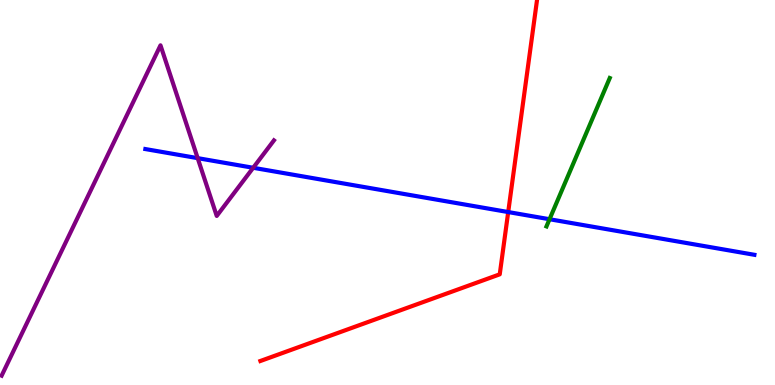[{'lines': ['blue', 'red'], 'intersections': [{'x': 6.56, 'y': 4.49}]}, {'lines': ['green', 'red'], 'intersections': []}, {'lines': ['purple', 'red'], 'intersections': []}, {'lines': ['blue', 'green'], 'intersections': [{'x': 7.09, 'y': 4.31}]}, {'lines': ['blue', 'purple'], 'intersections': [{'x': 2.55, 'y': 5.89}, {'x': 3.27, 'y': 5.64}]}, {'lines': ['green', 'purple'], 'intersections': []}]